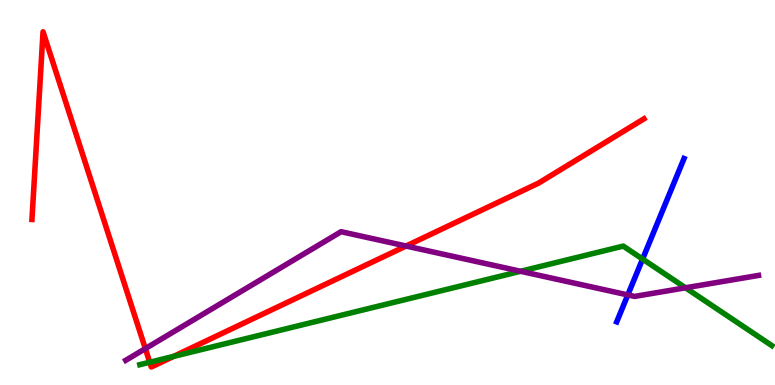[{'lines': ['blue', 'red'], 'intersections': []}, {'lines': ['green', 'red'], 'intersections': [{'x': 1.93, 'y': 0.591}, {'x': 2.24, 'y': 0.743}]}, {'lines': ['purple', 'red'], 'intersections': [{'x': 1.88, 'y': 0.945}, {'x': 5.24, 'y': 3.61}]}, {'lines': ['blue', 'green'], 'intersections': [{'x': 8.29, 'y': 3.27}]}, {'lines': ['blue', 'purple'], 'intersections': [{'x': 8.1, 'y': 2.34}]}, {'lines': ['green', 'purple'], 'intersections': [{'x': 6.72, 'y': 2.95}, {'x': 8.85, 'y': 2.52}]}]